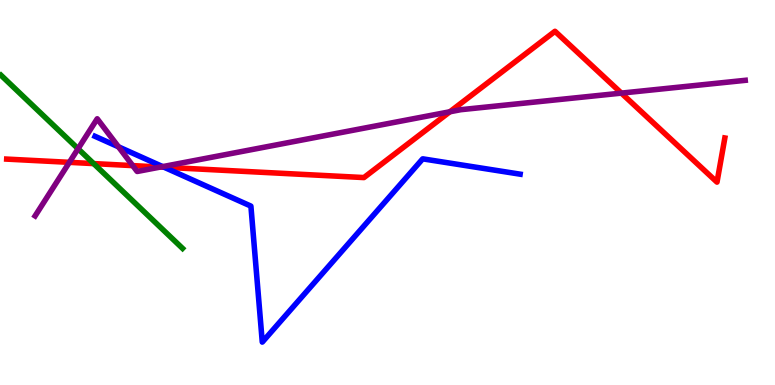[{'lines': ['blue', 'red'], 'intersections': [{'x': 2.12, 'y': 5.66}]}, {'lines': ['green', 'red'], 'intersections': [{'x': 1.21, 'y': 5.75}]}, {'lines': ['purple', 'red'], 'intersections': [{'x': 0.895, 'y': 5.78}, {'x': 1.71, 'y': 5.7}, {'x': 2.07, 'y': 5.66}, {'x': 5.8, 'y': 7.1}, {'x': 8.02, 'y': 7.58}]}, {'lines': ['blue', 'green'], 'intersections': []}, {'lines': ['blue', 'purple'], 'intersections': [{'x': 1.53, 'y': 6.19}, {'x': 2.1, 'y': 5.67}]}, {'lines': ['green', 'purple'], 'intersections': [{'x': 1.01, 'y': 6.14}]}]